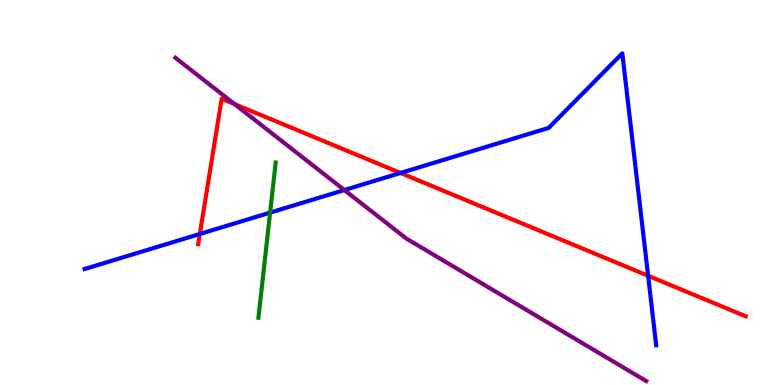[{'lines': ['blue', 'red'], 'intersections': [{'x': 2.58, 'y': 3.92}, {'x': 5.17, 'y': 5.51}, {'x': 8.36, 'y': 2.84}]}, {'lines': ['green', 'red'], 'intersections': []}, {'lines': ['purple', 'red'], 'intersections': [{'x': 3.03, 'y': 7.3}]}, {'lines': ['blue', 'green'], 'intersections': [{'x': 3.49, 'y': 4.48}]}, {'lines': ['blue', 'purple'], 'intersections': [{'x': 4.44, 'y': 5.06}]}, {'lines': ['green', 'purple'], 'intersections': []}]